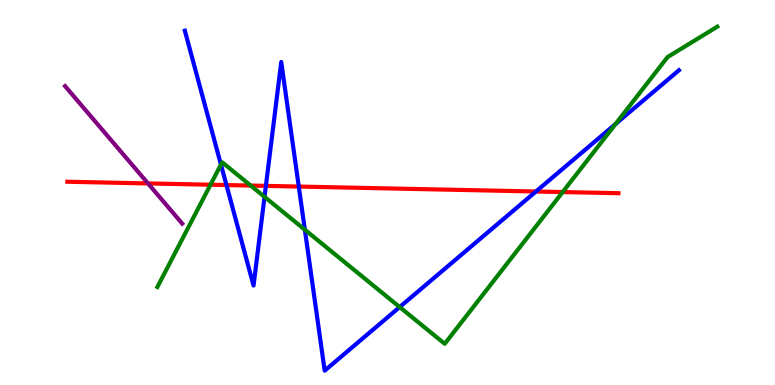[{'lines': ['blue', 'red'], 'intersections': [{'x': 2.92, 'y': 5.19}, {'x': 3.43, 'y': 5.17}, {'x': 3.86, 'y': 5.15}, {'x': 6.92, 'y': 5.03}]}, {'lines': ['green', 'red'], 'intersections': [{'x': 2.72, 'y': 5.2}, {'x': 3.23, 'y': 5.18}, {'x': 7.26, 'y': 5.01}]}, {'lines': ['purple', 'red'], 'intersections': [{'x': 1.91, 'y': 5.24}]}, {'lines': ['blue', 'green'], 'intersections': [{'x': 2.85, 'y': 5.72}, {'x': 3.41, 'y': 4.89}, {'x': 3.93, 'y': 4.03}, {'x': 5.16, 'y': 2.02}, {'x': 7.94, 'y': 6.78}]}, {'lines': ['blue', 'purple'], 'intersections': []}, {'lines': ['green', 'purple'], 'intersections': []}]